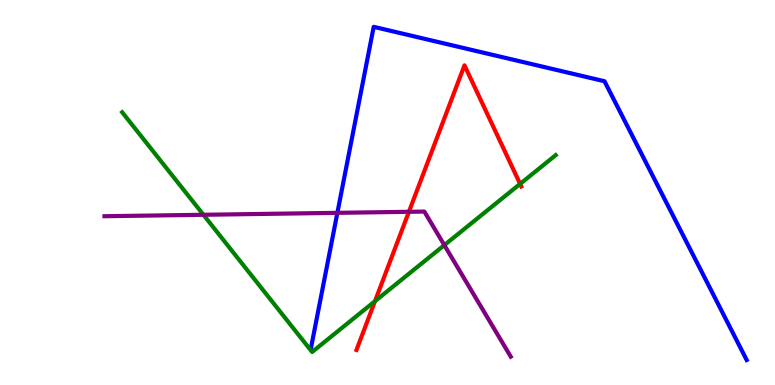[{'lines': ['blue', 'red'], 'intersections': []}, {'lines': ['green', 'red'], 'intersections': [{'x': 4.84, 'y': 2.18}, {'x': 6.71, 'y': 5.22}]}, {'lines': ['purple', 'red'], 'intersections': [{'x': 5.28, 'y': 4.5}]}, {'lines': ['blue', 'green'], 'intersections': []}, {'lines': ['blue', 'purple'], 'intersections': [{'x': 4.35, 'y': 4.47}]}, {'lines': ['green', 'purple'], 'intersections': [{'x': 2.62, 'y': 4.42}, {'x': 5.73, 'y': 3.63}]}]